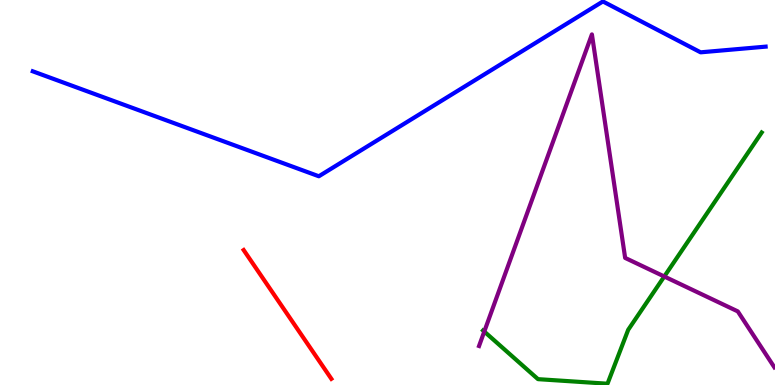[{'lines': ['blue', 'red'], 'intersections': []}, {'lines': ['green', 'red'], 'intersections': []}, {'lines': ['purple', 'red'], 'intersections': []}, {'lines': ['blue', 'green'], 'intersections': []}, {'lines': ['blue', 'purple'], 'intersections': []}, {'lines': ['green', 'purple'], 'intersections': [{'x': 6.25, 'y': 1.39}, {'x': 8.57, 'y': 2.82}]}]